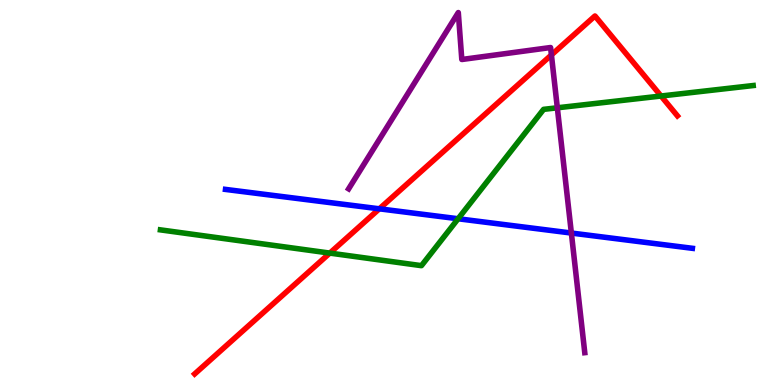[{'lines': ['blue', 'red'], 'intersections': [{'x': 4.89, 'y': 4.58}]}, {'lines': ['green', 'red'], 'intersections': [{'x': 4.26, 'y': 3.43}, {'x': 8.53, 'y': 7.51}]}, {'lines': ['purple', 'red'], 'intersections': [{'x': 7.12, 'y': 8.57}]}, {'lines': ['blue', 'green'], 'intersections': [{'x': 5.91, 'y': 4.32}]}, {'lines': ['blue', 'purple'], 'intersections': [{'x': 7.37, 'y': 3.95}]}, {'lines': ['green', 'purple'], 'intersections': [{'x': 7.19, 'y': 7.2}]}]